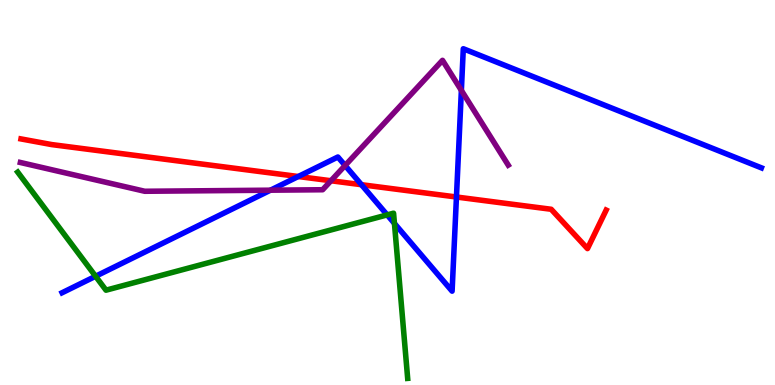[{'lines': ['blue', 'red'], 'intersections': [{'x': 3.85, 'y': 5.42}, {'x': 4.66, 'y': 5.2}, {'x': 5.89, 'y': 4.88}]}, {'lines': ['green', 'red'], 'intersections': []}, {'lines': ['purple', 'red'], 'intersections': [{'x': 4.27, 'y': 5.31}]}, {'lines': ['blue', 'green'], 'intersections': [{'x': 1.23, 'y': 2.82}, {'x': 5.0, 'y': 4.42}, {'x': 5.09, 'y': 4.2}]}, {'lines': ['blue', 'purple'], 'intersections': [{'x': 3.49, 'y': 5.06}, {'x': 4.45, 'y': 5.7}, {'x': 5.95, 'y': 7.65}]}, {'lines': ['green', 'purple'], 'intersections': []}]